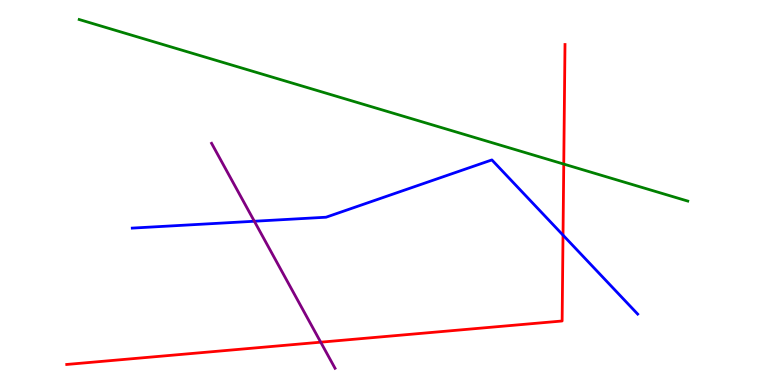[{'lines': ['blue', 'red'], 'intersections': [{'x': 7.26, 'y': 3.89}]}, {'lines': ['green', 'red'], 'intersections': [{'x': 7.27, 'y': 5.74}]}, {'lines': ['purple', 'red'], 'intersections': [{'x': 4.14, 'y': 1.11}]}, {'lines': ['blue', 'green'], 'intersections': []}, {'lines': ['blue', 'purple'], 'intersections': [{'x': 3.28, 'y': 4.25}]}, {'lines': ['green', 'purple'], 'intersections': []}]